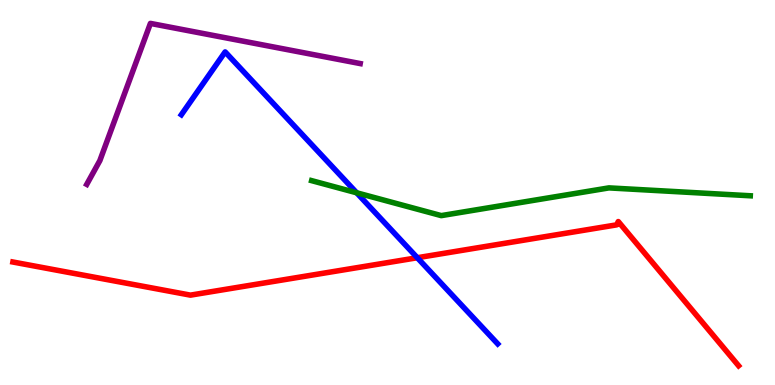[{'lines': ['blue', 'red'], 'intersections': [{'x': 5.38, 'y': 3.31}]}, {'lines': ['green', 'red'], 'intersections': []}, {'lines': ['purple', 'red'], 'intersections': []}, {'lines': ['blue', 'green'], 'intersections': [{'x': 4.6, 'y': 4.99}]}, {'lines': ['blue', 'purple'], 'intersections': []}, {'lines': ['green', 'purple'], 'intersections': []}]